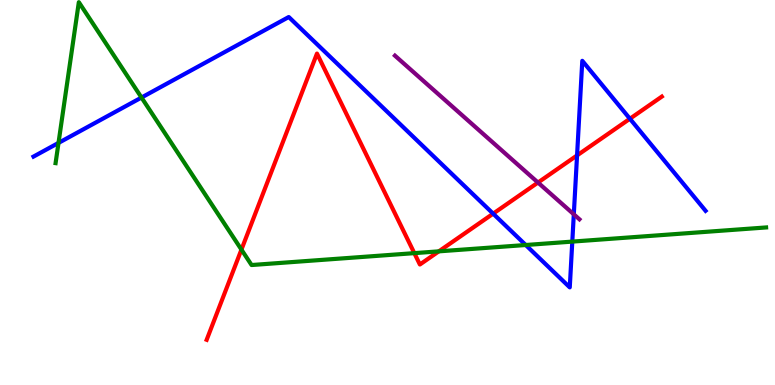[{'lines': ['blue', 'red'], 'intersections': [{'x': 6.36, 'y': 4.45}, {'x': 7.45, 'y': 5.96}, {'x': 8.13, 'y': 6.92}]}, {'lines': ['green', 'red'], 'intersections': [{'x': 3.12, 'y': 3.52}, {'x': 5.35, 'y': 3.42}, {'x': 5.66, 'y': 3.47}]}, {'lines': ['purple', 'red'], 'intersections': [{'x': 6.94, 'y': 5.26}]}, {'lines': ['blue', 'green'], 'intersections': [{'x': 0.755, 'y': 6.29}, {'x': 1.83, 'y': 7.47}, {'x': 6.78, 'y': 3.64}, {'x': 7.38, 'y': 3.72}]}, {'lines': ['blue', 'purple'], 'intersections': [{'x': 7.4, 'y': 4.43}]}, {'lines': ['green', 'purple'], 'intersections': []}]